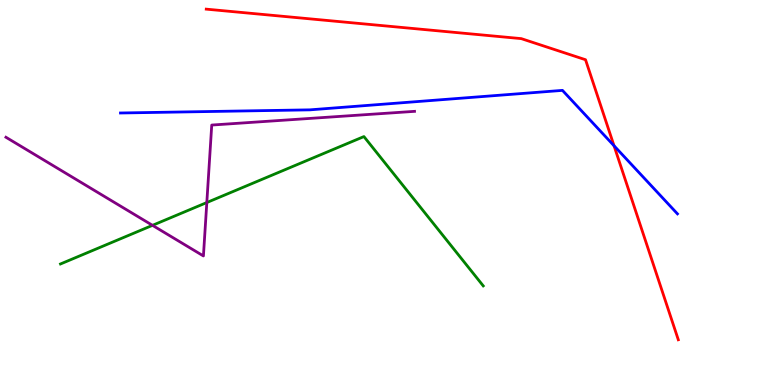[{'lines': ['blue', 'red'], 'intersections': [{'x': 7.92, 'y': 6.21}]}, {'lines': ['green', 'red'], 'intersections': []}, {'lines': ['purple', 'red'], 'intersections': []}, {'lines': ['blue', 'green'], 'intersections': []}, {'lines': ['blue', 'purple'], 'intersections': []}, {'lines': ['green', 'purple'], 'intersections': [{'x': 1.97, 'y': 4.15}, {'x': 2.67, 'y': 4.74}]}]